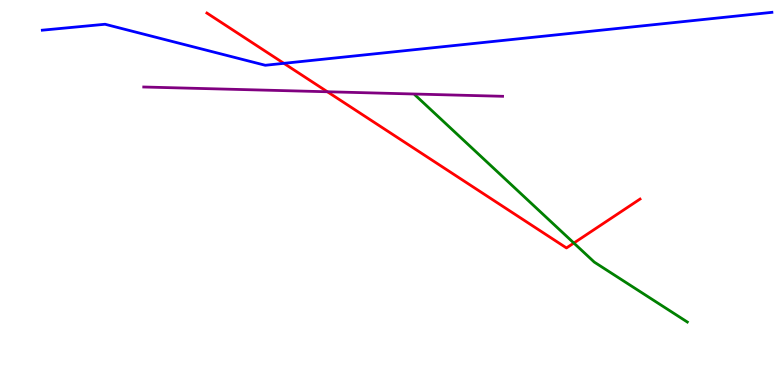[{'lines': ['blue', 'red'], 'intersections': [{'x': 3.66, 'y': 8.36}]}, {'lines': ['green', 'red'], 'intersections': [{'x': 7.4, 'y': 3.69}]}, {'lines': ['purple', 'red'], 'intersections': [{'x': 4.22, 'y': 7.62}]}, {'lines': ['blue', 'green'], 'intersections': []}, {'lines': ['blue', 'purple'], 'intersections': []}, {'lines': ['green', 'purple'], 'intersections': []}]